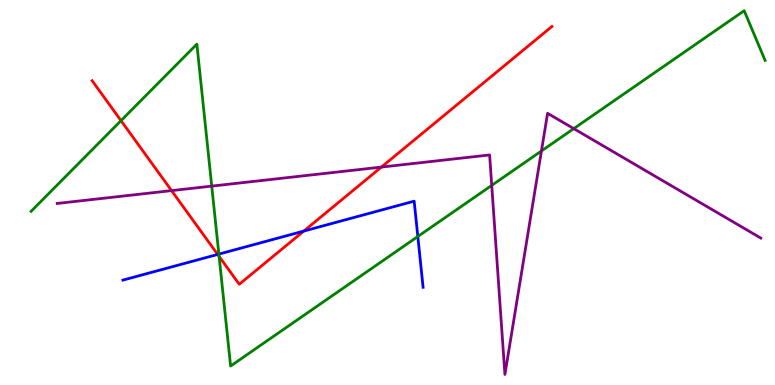[{'lines': ['blue', 'red'], 'intersections': [{'x': 2.81, 'y': 3.39}, {'x': 3.92, 'y': 4.0}]}, {'lines': ['green', 'red'], 'intersections': [{'x': 1.56, 'y': 6.87}, {'x': 2.83, 'y': 3.34}]}, {'lines': ['purple', 'red'], 'intersections': [{'x': 2.21, 'y': 5.05}, {'x': 4.92, 'y': 5.66}]}, {'lines': ['blue', 'green'], 'intersections': [{'x': 2.82, 'y': 3.4}, {'x': 5.39, 'y': 3.86}]}, {'lines': ['blue', 'purple'], 'intersections': []}, {'lines': ['green', 'purple'], 'intersections': [{'x': 2.73, 'y': 5.17}, {'x': 6.34, 'y': 5.19}, {'x': 6.99, 'y': 6.08}, {'x': 7.4, 'y': 6.66}]}]